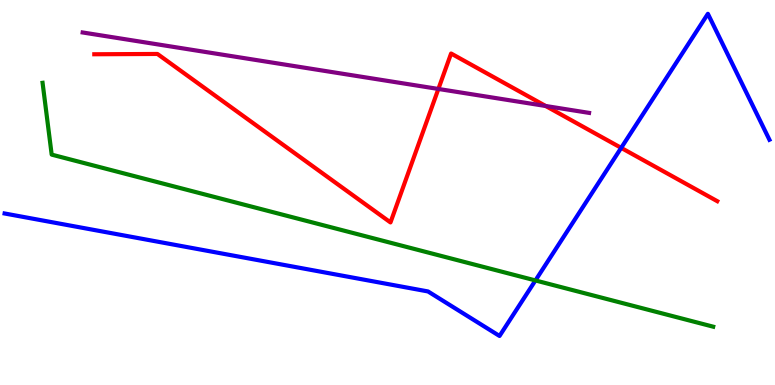[{'lines': ['blue', 'red'], 'intersections': [{'x': 8.02, 'y': 6.16}]}, {'lines': ['green', 'red'], 'intersections': []}, {'lines': ['purple', 'red'], 'intersections': [{'x': 5.66, 'y': 7.69}, {'x': 7.04, 'y': 7.25}]}, {'lines': ['blue', 'green'], 'intersections': [{'x': 6.91, 'y': 2.72}]}, {'lines': ['blue', 'purple'], 'intersections': []}, {'lines': ['green', 'purple'], 'intersections': []}]